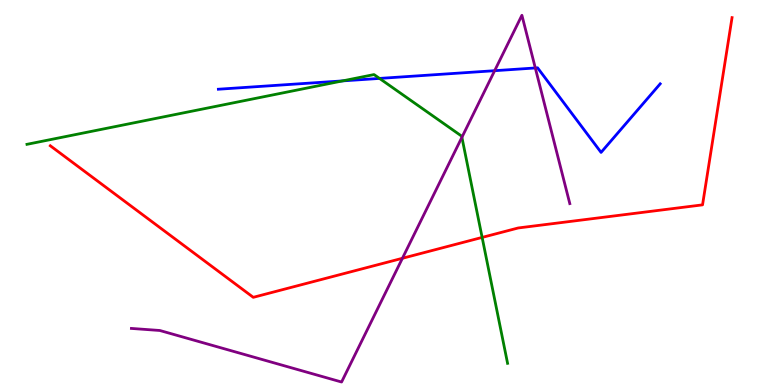[{'lines': ['blue', 'red'], 'intersections': []}, {'lines': ['green', 'red'], 'intersections': [{'x': 6.22, 'y': 3.83}]}, {'lines': ['purple', 'red'], 'intersections': [{'x': 5.19, 'y': 3.29}]}, {'lines': ['blue', 'green'], 'intersections': [{'x': 4.42, 'y': 7.9}, {'x': 4.9, 'y': 7.96}]}, {'lines': ['blue', 'purple'], 'intersections': [{'x': 6.38, 'y': 8.16}, {'x': 6.91, 'y': 8.23}]}, {'lines': ['green', 'purple'], 'intersections': [{'x': 5.96, 'y': 6.43}]}]